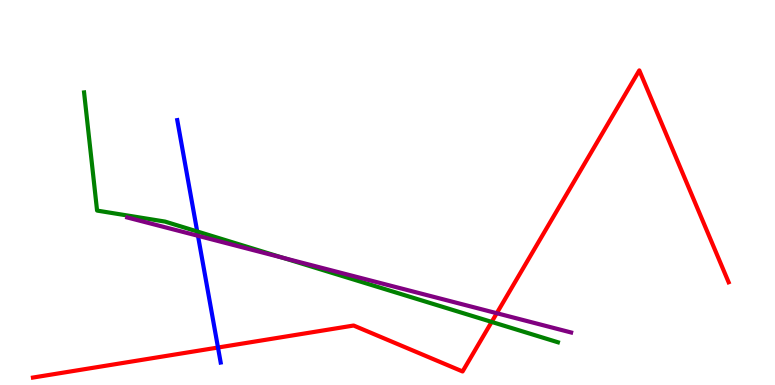[{'lines': ['blue', 'red'], 'intersections': [{'x': 2.81, 'y': 0.973}]}, {'lines': ['green', 'red'], 'intersections': [{'x': 6.34, 'y': 1.64}]}, {'lines': ['purple', 'red'], 'intersections': [{'x': 6.41, 'y': 1.86}]}, {'lines': ['blue', 'green'], 'intersections': [{'x': 2.54, 'y': 3.99}]}, {'lines': ['blue', 'purple'], 'intersections': [{'x': 2.55, 'y': 3.88}]}, {'lines': ['green', 'purple'], 'intersections': [{'x': 3.65, 'y': 3.3}]}]